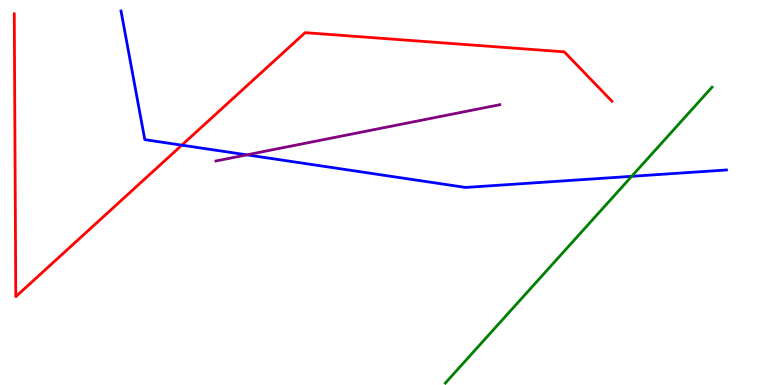[{'lines': ['blue', 'red'], 'intersections': [{'x': 2.35, 'y': 6.23}]}, {'lines': ['green', 'red'], 'intersections': []}, {'lines': ['purple', 'red'], 'intersections': []}, {'lines': ['blue', 'green'], 'intersections': [{'x': 8.15, 'y': 5.42}]}, {'lines': ['blue', 'purple'], 'intersections': [{'x': 3.19, 'y': 5.98}]}, {'lines': ['green', 'purple'], 'intersections': []}]